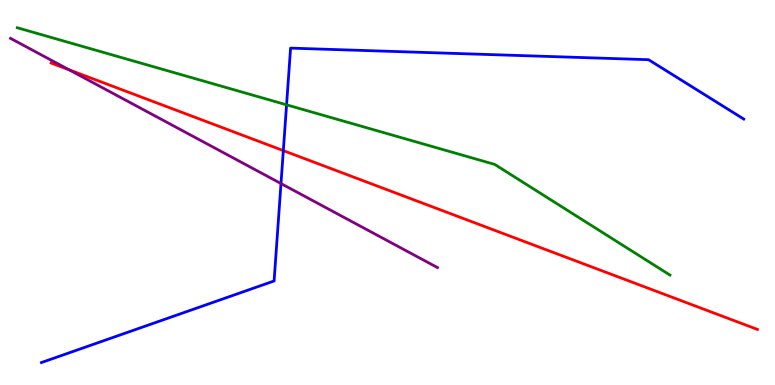[{'lines': ['blue', 'red'], 'intersections': [{'x': 3.66, 'y': 6.09}]}, {'lines': ['green', 'red'], 'intersections': []}, {'lines': ['purple', 'red'], 'intersections': [{'x': 0.892, 'y': 8.19}]}, {'lines': ['blue', 'green'], 'intersections': [{'x': 3.7, 'y': 7.28}]}, {'lines': ['blue', 'purple'], 'intersections': [{'x': 3.63, 'y': 5.23}]}, {'lines': ['green', 'purple'], 'intersections': []}]